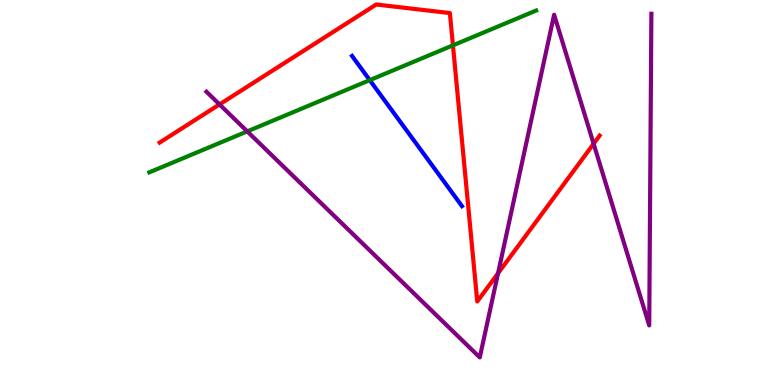[{'lines': ['blue', 'red'], 'intersections': []}, {'lines': ['green', 'red'], 'intersections': [{'x': 5.84, 'y': 8.82}]}, {'lines': ['purple', 'red'], 'intersections': [{'x': 2.83, 'y': 7.29}, {'x': 6.43, 'y': 2.9}, {'x': 7.66, 'y': 6.27}]}, {'lines': ['blue', 'green'], 'intersections': [{'x': 4.77, 'y': 7.92}]}, {'lines': ['blue', 'purple'], 'intersections': []}, {'lines': ['green', 'purple'], 'intersections': [{'x': 3.19, 'y': 6.59}]}]